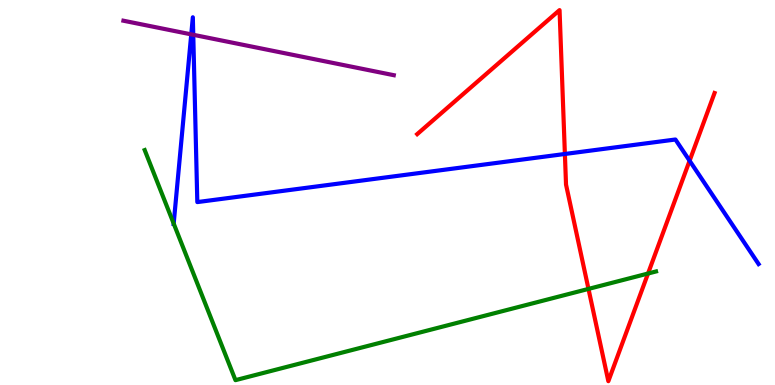[{'lines': ['blue', 'red'], 'intersections': [{'x': 7.29, 'y': 6.0}, {'x': 8.9, 'y': 5.83}]}, {'lines': ['green', 'red'], 'intersections': [{'x': 7.59, 'y': 2.5}, {'x': 8.36, 'y': 2.9}]}, {'lines': ['purple', 'red'], 'intersections': []}, {'lines': ['blue', 'green'], 'intersections': [{'x': 2.24, 'y': 4.19}]}, {'lines': ['blue', 'purple'], 'intersections': [{'x': 2.47, 'y': 9.11}, {'x': 2.49, 'y': 9.1}]}, {'lines': ['green', 'purple'], 'intersections': []}]